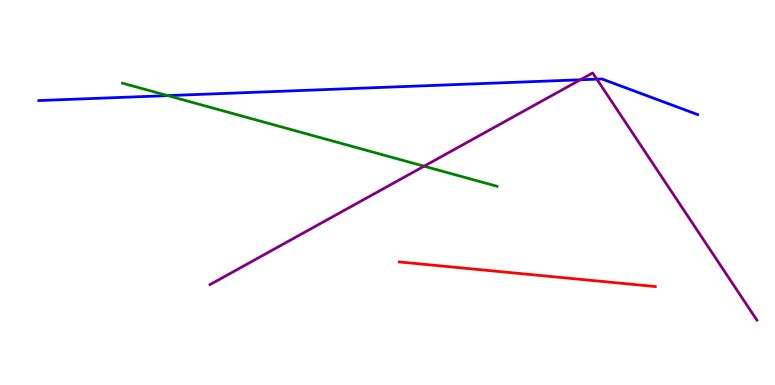[{'lines': ['blue', 'red'], 'intersections': []}, {'lines': ['green', 'red'], 'intersections': []}, {'lines': ['purple', 'red'], 'intersections': []}, {'lines': ['blue', 'green'], 'intersections': [{'x': 2.16, 'y': 7.52}]}, {'lines': ['blue', 'purple'], 'intersections': [{'x': 7.49, 'y': 7.93}, {'x': 7.7, 'y': 7.94}]}, {'lines': ['green', 'purple'], 'intersections': [{'x': 5.47, 'y': 5.68}]}]